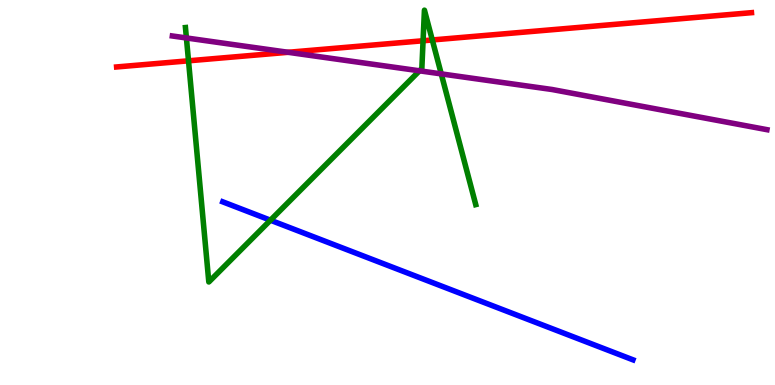[{'lines': ['blue', 'red'], 'intersections': []}, {'lines': ['green', 'red'], 'intersections': [{'x': 2.43, 'y': 8.42}, {'x': 5.46, 'y': 8.94}, {'x': 5.58, 'y': 8.96}]}, {'lines': ['purple', 'red'], 'intersections': [{'x': 3.72, 'y': 8.64}]}, {'lines': ['blue', 'green'], 'intersections': [{'x': 3.49, 'y': 4.28}]}, {'lines': ['blue', 'purple'], 'intersections': []}, {'lines': ['green', 'purple'], 'intersections': [{'x': 2.41, 'y': 9.01}, {'x': 5.41, 'y': 8.16}, {'x': 5.69, 'y': 8.08}]}]